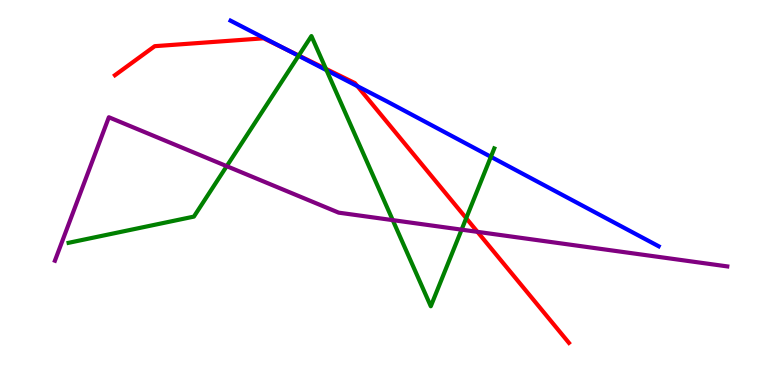[{'lines': ['blue', 'red'], 'intersections': [{'x': 3.69, 'y': 8.72}, {'x': 4.61, 'y': 7.76}]}, {'lines': ['green', 'red'], 'intersections': [{'x': 3.85, 'y': 8.56}, {'x': 4.21, 'y': 8.21}, {'x': 6.02, 'y': 4.33}]}, {'lines': ['purple', 'red'], 'intersections': [{'x': 6.16, 'y': 3.98}]}, {'lines': ['blue', 'green'], 'intersections': [{'x': 3.85, 'y': 8.55}, {'x': 4.21, 'y': 8.18}, {'x': 6.33, 'y': 5.93}]}, {'lines': ['blue', 'purple'], 'intersections': []}, {'lines': ['green', 'purple'], 'intersections': [{'x': 2.93, 'y': 5.68}, {'x': 5.07, 'y': 4.28}, {'x': 5.96, 'y': 4.03}]}]